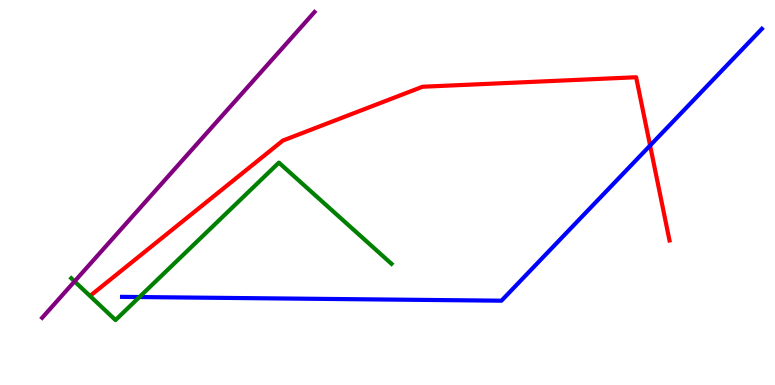[{'lines': ['blue', 'red'], 'intersections': [{'x': 8.39, 'y': 6.22}]}, {'lines': ['green', 'red'], 'intersections': []}, {'lines': ['purple', 'red'], 'intersections': []}, {'lines': ['blue', 'green'], 'intersections': [{'x': 1.8, 'y': 2.28}]}, {'lines': ['blue', 'purple'], 'intersections': []}, {'lines': ['green', 'purple'], 'intersections': [{'x': 0.962, 'y': 2.69}]}]